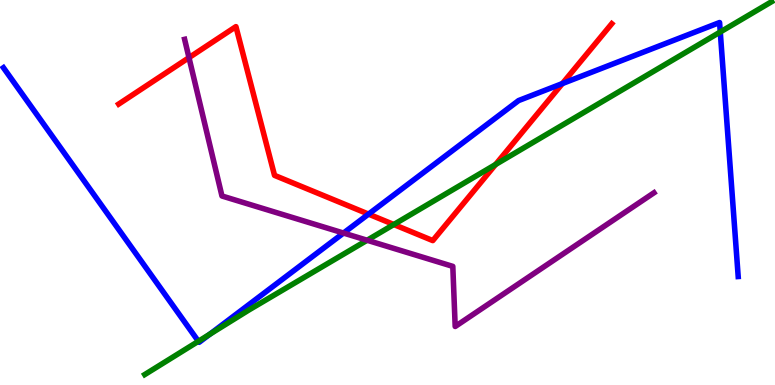[{'lines': ['blue', 'red'], 'intersections': [{'x': 4.76, 'y': 4.44}, {'x': 7.26, 'y': 7.83}]}, {'lines': ['green', 'red'], 'intersections': [{'x': 5.08, 'y': 4.17}, {'x': 6.39, 'y': 5.73}]}, {'lines': ['purple', 'red'], 'intersections': [{'x': 2.44, 'y': 8.5}]}, {'lines': ['blue', 'green'], 'intersections': [{'x': 2.56, 'y': 1.14}, {'x': 2.71, 'y': 1.32}, {'x': 9.29, 'y': 9.17}]}, {'lines': ['blue', 'purple'], 'intersections': [{'x': 4.43, 'y': 3.95}]}, {'lines': ['green', 'purple'], 'intersections': [{'x': 4.74, 'y': 3.76}]}]